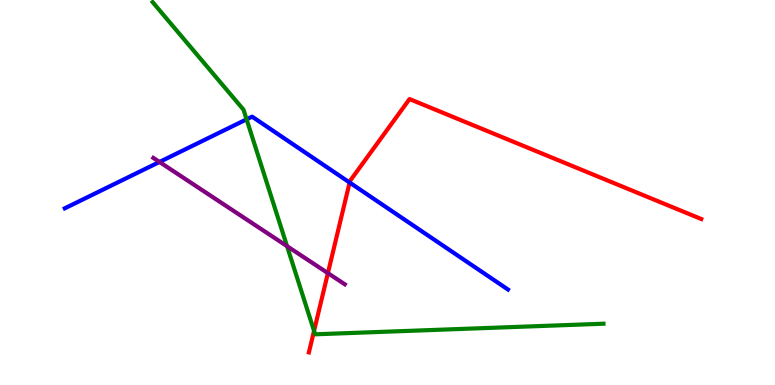[{'lines': ['blue', 'red'], 'intersections': [{'x': 4.51, 'y': 5.26}]}, {'lines': ['green', 'red'], 'intersections': [{'x': 4.05, 'y': 1.41}]}, {'lines': ['purple', 'red'], 'intersections': [{'x': 4.23, 'y': 2.91}]}, {'lines': ['blue', 'green'], 'intersections': [{'x': 3.18, 'y': 6.9}]}, {'lines': ['blue', 'purple'], 'intersections': [{'x': 2.06, 'y': 5.79}]}, {'lines': ['green', 'purple'], 'intersections': [{'x': 3.7, 'y': 3.61}]}]